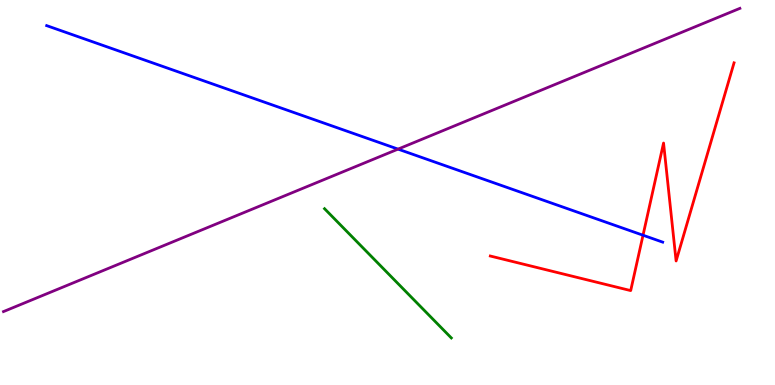[{'lines': ['blue', 'red'], 'intersections': [{'x': 8.3, 'y': 3.89}]}, {'lines': ['green', 'red'], 'intersections': []}, {'lines': ['purple', 'red'], 'intersections': []}, {'lines': ['blue', 'green'], 'intersections': []}, {'lines': ['blue', 'purple'], 'intersections': [{'x': 5.14, 'y': 6.13}]}, {'lines': ['green', 'purple'], 'intersections': []}]